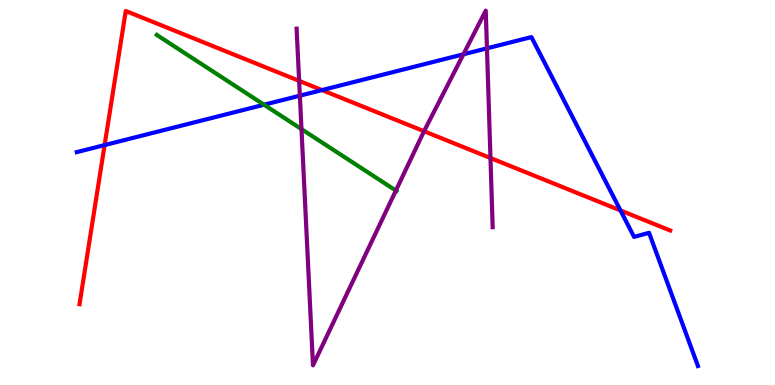[{'lines': ['blue', 'red'], 'intersections': [{'x': 1.35, 'y': 6.23}, {'x': 4.15, 'y': 7.66}, {'x': 8.01, 'y': 4.53}]}, {'lines': ['green', 'red'], 'intersections': []}, {'lines': ['purple', 'red'], 'intersections': [{'x': 3.86, 'y': 7.9}, {'x': 5.47, 'y': 6.59}, {'x': 6.33, 'y': 5.9}]}, {'lines': ['blue', 'green'], 'intersections': [{'x': 3.41, 'y': 7.28}]}, {'lines': ['blue', 'purple'], 'intersections': [{'x': 3.87, 'y': 7.51}, {'x': 5.98, 'y': 8.59}, {'x': 6.28, 'y': 8.74}]}, {'lines': ['green', 'purple'], 'intersections': [{'x': 3.89, 'y': 6.65}, {'x': 5.11, 'y': 5.05}]}]